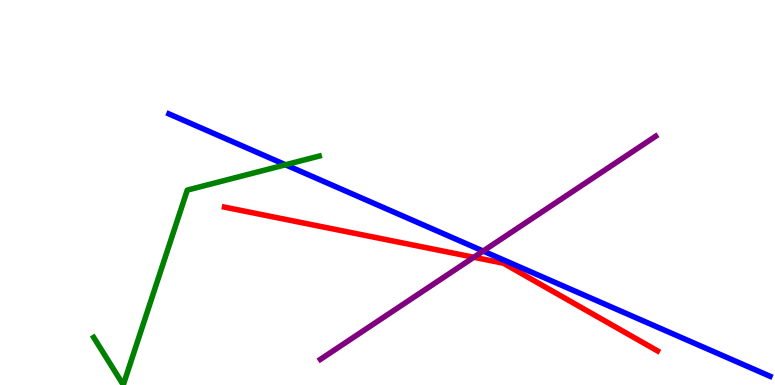[{'lines': ['blue', 'red'], 'intersections': []}, {'lines': ['green', 'red'], 'intersections': []}, {'lines': ['purple', 'red'], 'intersections': [{'x': 6.11, 'y': 3.32}]}, {'lines': ['blue', 'green'], 'intersections': [{'x': 3.68, 'y': 5.72}]}, {'lines': ['blue', 'purple'], 'intersections': [{'x': 6.23, 'y': 3.48}]}, {'lines': ['green', 'purple'], 'intersections': []}]